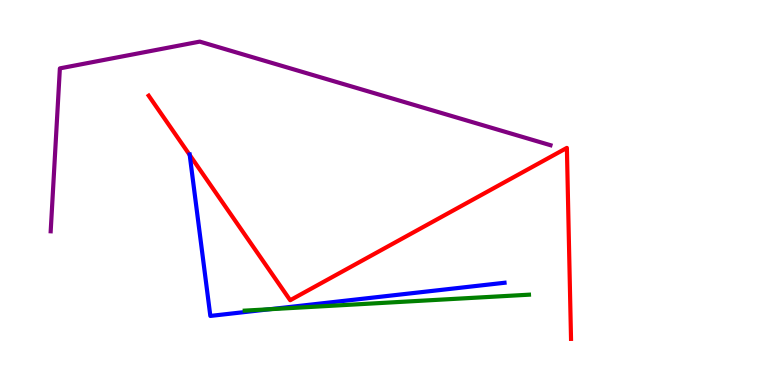[{'lines': ['blue', 'red'], 'intersections': [{'x': 2.45, 'y': 5.97}]}, {'lines': ['green', 'red'], 'intersections': []}, {'lines': ['purple', 'red'], 'intersections': []}, {'lines': ['blue', 'green'], 'intersections': [{'x': 3.48, 'y': 1.97}]}, {'lines': ['blue', 'purple'], 'intersections': []}, {'lines': ['green', 'purple'], 'intersections': []}]